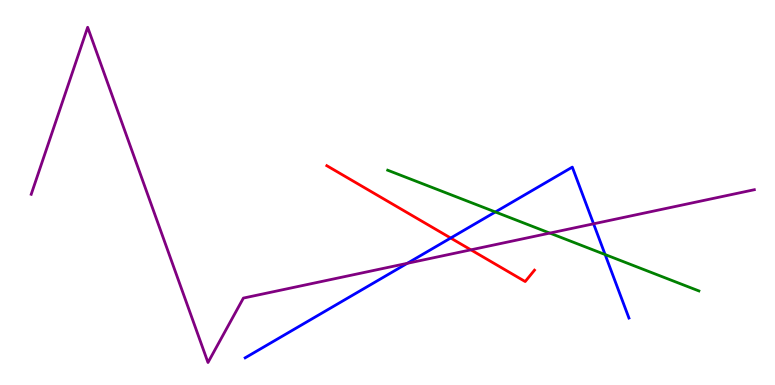[{'lines': ['blue', 'red'], 'intersections': [{'x': 5.82, 'y': 3.82}]}, {'lines': ['green', 'red'], 'intersections': []}, {'lines': ['purple', 'red'], 'intersections': [{'x': 6.08, 'y': 3.51}]}, {'lines': ['blue', 'green'], 'intersections': [{'x': 6.39, 'y': 4.49}, {'x': 7.81, 'y': 3.39}]}, {'lines': ['blue', 'purple'], 'intersections': [{'x': 5.26, 'y': 3.16}, {'x': 7.66, 'y': 4.19}]}, {'lines': ['green', 'purple'], 'intersections': [{'x': 7.09, 'y': 3.95}]}]